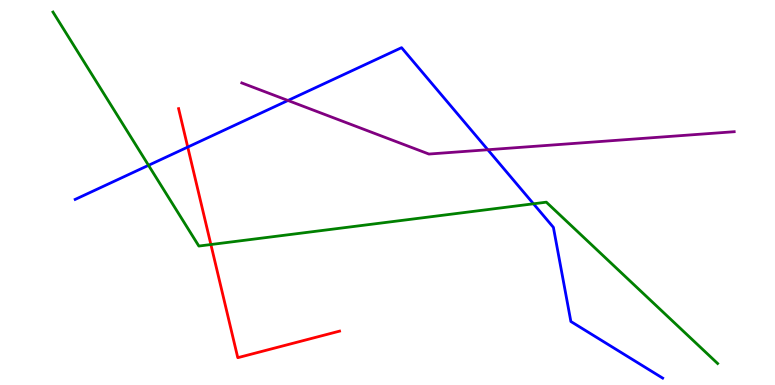[{'lines': ['blue', 'red'], 'intersections': [{'x': 2.42, 'y': 6.18}]}, {'lines': ['green', 'red'], 'intersections': [{'x': 2.72, 'y': 3.65}]}, {'lines': ['purple', 'red'], 'intersections': []}, {'lines': ['blue', 'green'], 'intersections': [{'x': 1.92, 'y': 5.71}, {'x': 6.88, 'y': 4.71}]}, {'lines': ['blue', 'purple'], 'intersections': [{'x': 3.72, 'y': 7.39}, {'x': 6.29, 'y': 6.11}]}, {'lines': ['green', 'purple'], 'intersections': []}]